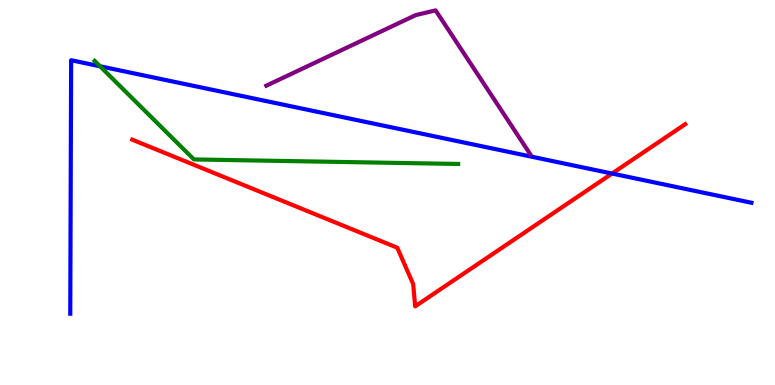[{'lines': ['blue', 'red'], 'intersections': [{'x': 7.9, 'y': 5.49}]}, {'lines': ['green', 'red'], 'intersections': []}, {'lines': ['purple', 'red'], 'intersections': []}, {'lines': ['blue', 'green'], 'intersections': [{'x': 1.29, 'y': 8.28}]}, {'lines': ['blue', 'purple'], 'intersections': []}, {'lines': ['green', 'purple'], 'intersections': []}]